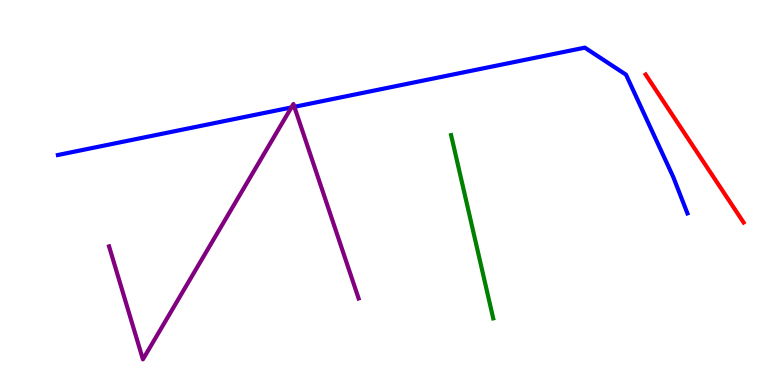[{'lines': ['blue', 'red'], 'intersections': []}, {'lines': ['green', 'red'], 'intersections': []}, {'lines': ['purple', 'red'], 'intersections': []}, {'lines': ['blue', 'green'], 'intersections': []}, {'lines': ['blue', 'purple'], 'intersections': [{'x': 3.76, 'y': 7.21}, {'x': 3.8, 'y': 7.23}]}, {'lines': ['green', 'purple'], 'intersections': []}]